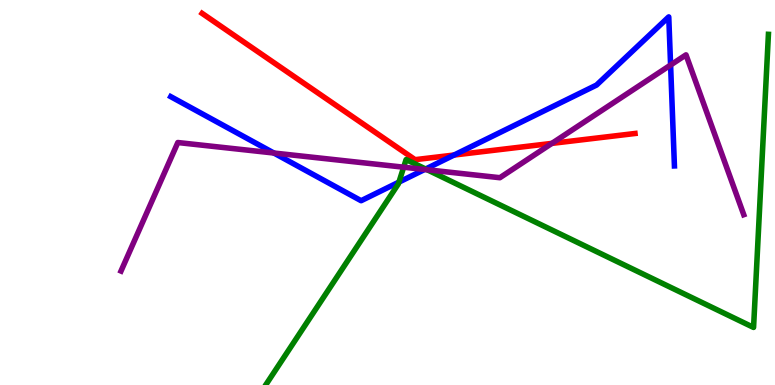[{'lines': ['blue', 'red'], 'intersections': [{'x': 5.86, 'y': 5.97}]}, {'lines': ['green', 'red'], 'intersections': []}, {'lines': ['purple', 'red'], 'intersections': [{'x': 7.12, 'y': 6.28}]}, {'lines': ['blue', 'green'], 'intersections': [{'x': 5.15, 'y': 5.27}, {'x': 5.49, 'y': 5.61}]}, {'lines': ['blue', 'purple'], 'intersections': [{'x': 3.53, 'y': 6.03}, {'x': 5.48, 'y': 5.6}, {'x': 8.65, 'y': 8.31}]}, {'lines': ['green', 'purple'], 'intersections': [{'x': 5.21, 'y': 5.66}, {'x': 5.51, 'y': 5.59}]}]